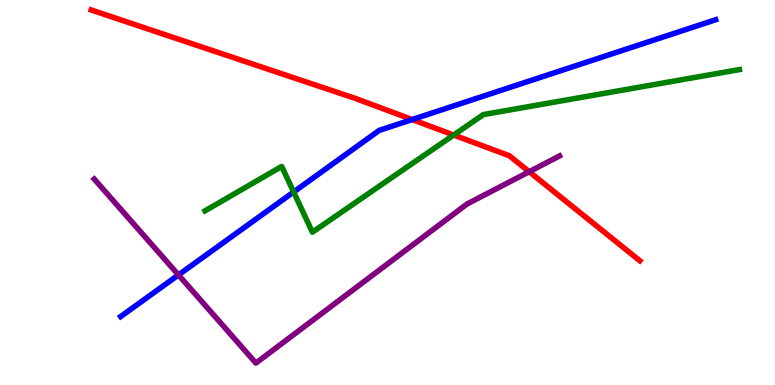[{'lines': ['blue', 'red'], 'intersections': [{'x': 5.32, 'y': 6.89}]}, {'lines': ['green', 'red'], 'intersections': [{'x': 5.85, 'y': 6.49}]}, {'lines': ['purple', 'red'], 'intersections': [{'x': 6.83, 'y': 5.54}]}, {'lines': ['blue', 'green'], 'intersections': [{'x': 3.79, 'y': 5.01}]}, {'lines': ['blue', 'purple'], 'intersections': [{'x': 2.3, 'y': 2.86}]}, {'lines': ['green', 'purple'], 'intersections': []}]